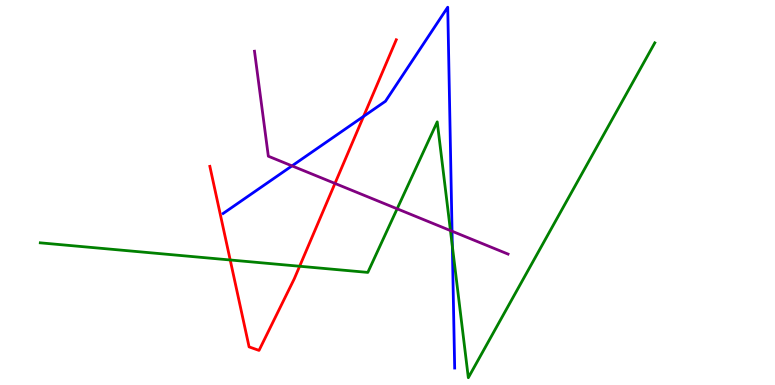[{'lines': ['blue', 'red'], 'intersections': [{'x': 4.69, 'y': 6.98}]}, {'lines': ['green', 'red'], 'intersections': [{'x': 2.97, 'y': 3.25}, {'x': 3.87, 'y': 3.08}]}, {'lines': ['purple', 'red'], 'intersections': [{'x': 4.32, 'y': 5.24}]}, {'lines': ['blue', 'green'], 'intersections': [{'x': 5.84, 'y': 3.61}]}, {'lines': ['blue', 'purple'], 'intersections': [{'x': 3.77, 'y': 5.69}, {'x': 5.83, 'y': 3.99}]}, {'lines': ['green', 'purple'], 'intersections': [{'x': 5.12, 'y': 4.58}, {'x': 5.81, 'y': 4.01}]}]